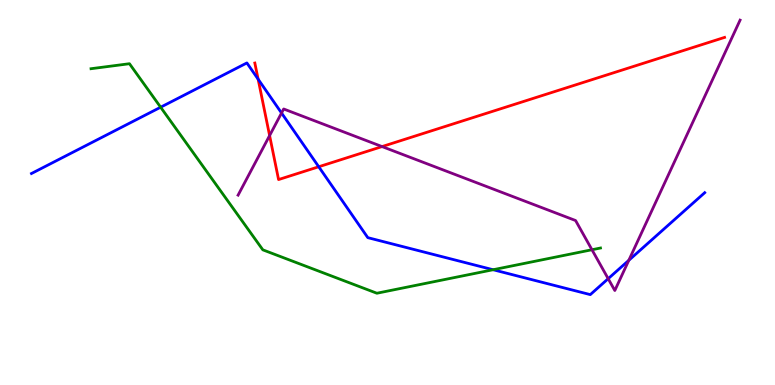[{'lines': ['blue', 'red'], 'intersections': [{'x': 3.33, 'y': 7.94}, {'x': 4.11, 'y': 5.67}]}, {'lines': ['green', 'red'], 'intersections': []}, {'lines': ['purple', 'red'], 'intersections': [{'x': 3.48, 'y': 6.48}, {'x': 4.93, 'y': 6.19}]}, {'lines': ['blue', 'green'], 'intersections': [{'x': 2.07, 'y': 7.22}, {'x': 6.36, 'y': 2.99}]}, {'lines': ['blue', 'purple'], 'intersections': [{'x': 3.63, 'y': 7.06}, {'x': 7.85, 'y': 2.76}, {'x': 8.11, 'y': 3.24}]}, {'lines': ['green', 'purple'], 'intersections': [{'x': 7.64, 'y': 3.51}]}]